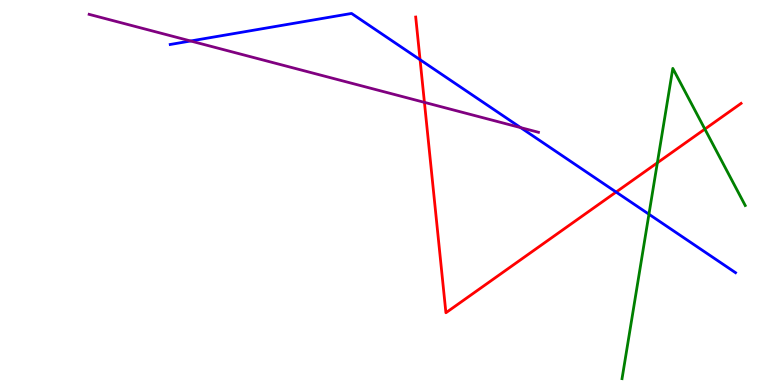[{'lines': ['blue', 'red'], 'intersections': [{'x': 5.42, 'y': 8.45}, {'x': 7.95, 'y': 5.01}]}, {'lines': ['green', 'red'], 'intersections': [{'x': 8.48, 'y': 5.77}, {'x': 9.1, 'y': 6.65}]}, {'lines': ['purple', 'red'], 'intersections': [{'x': 5.48, 'y': 7.34}]}, {'lines': ['blue', 'green'], 'intersections': [{'x': 8.37, 'y': 4.44}]}, {'lines': ['blue', 'purple'], 'intersections': [{'x': 2.46, 'y': 8.94}, {'x': 6.72, 'y': 6.69}]}, {'lines': ['green', 'purple'], 'intersections': []}]